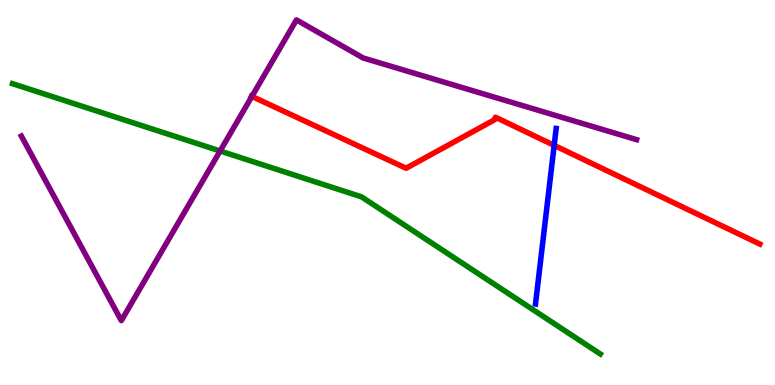[{'lines': ['blue', 'red'], 'intersections': [{'x': 7.15, 'y': 6.22}]}, {'lines': ['green', 'red'], 'intersections': []}, {'lines': ['purple', 'red'], 'intersections': [{'x': 3.25, 'y': 7.5}]}, {'lines': ['blue', 'green'], 'intersections': []}, {'lines': ['blue', 'purple'], 'intersections': []}, {'lines': ['green', 'purple'], 'intersections': [{'x': 2.84, 'y': 6.08}]}]